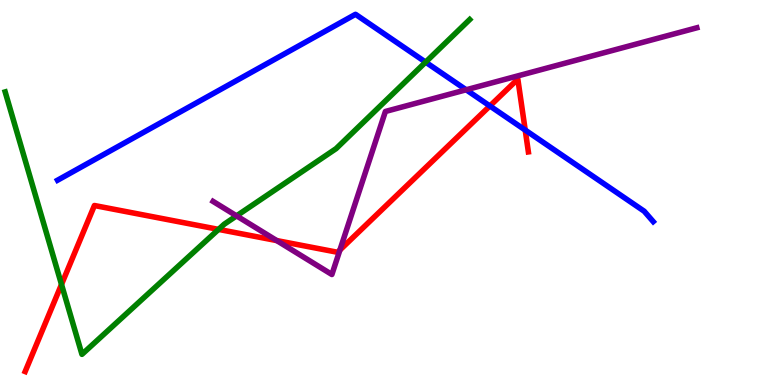[{'lines': ['blue', 'red'], 'intersections': [{'x': 6.32, 'y': 7.25}, {'x': 6.78, 'y': 6.62}]}, {'lines': ['green', 'red'], 'intersections': [{'x': 0.794, 'y': 2.61}, {'x': 2.82, 'y': 4.04}]}, {'lines': ['purple', 'red'], 'intersections': [{'x': 3.57, 'y': 3.75}, {'x': 4.39, 'y': 3.51}]}, {'lines': ['blue', 'green'], 'intersections': [{'x': 5.49, 'y': 8.39}]}, {'lines': ['blue', 'purple'], 'intersections': [{'x': 6.01, 'y': 7.67}]}, {'lines': ['green', 'purple'], 'intersections': [{'x': 3.05, 'y': 4.39}]}]